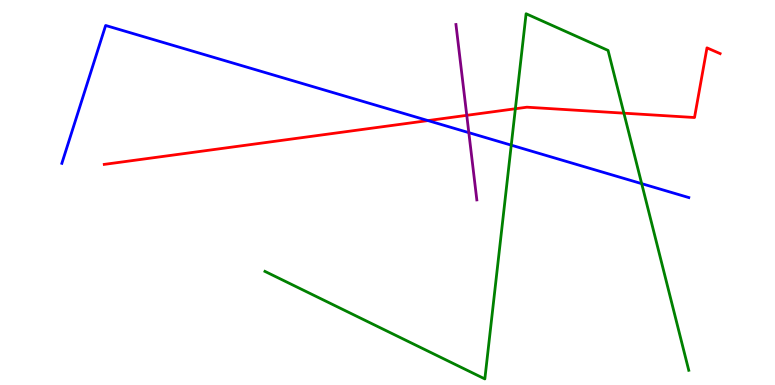[{'lines': ['blue', 'red'], 'intersections': [{'x': 5.52, 'y': 6.87}]}, {'lines': ['green', 'red'], 'intersections': [{'x': 6.65, 'y': 7.18}, {'x': 8.05, 'y': 7.06}]}, {'lines': ['purple', 'red'], 'intersections': [{'x': 6.02, 'y': 7.0}]}, {'lines': ['blue', 'green'], 'intersections': [{'x': 6.6, 'y': 6.23}, {'x': 8.28, 'y': 5.23}]}, {'lines': ['blue', 'purple'], 'intersections': [{'x': 6.05, 'y': 6.55}]}, {'lines': ['green', 'purple'], 'intersections': []}]